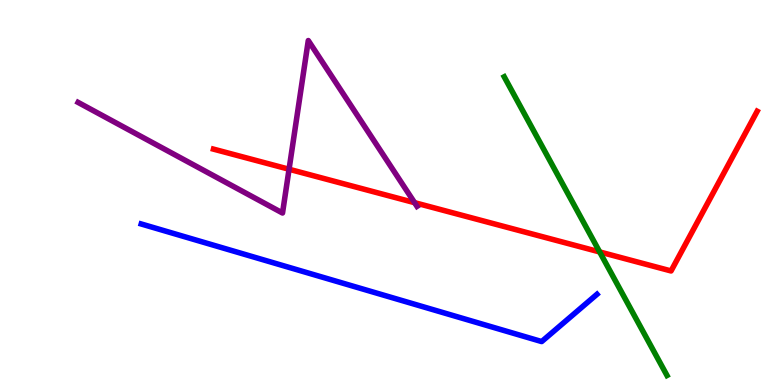[{'lines': ['blue', 'red'], 'intersections': []}, {'lines': ['green', 'red'], 'intersections': [{'x': 7.74, 'y': 3.46}]}, {'lines': ['purple', 'red'], 'intersections': [{'x': 3.73, 'y': 5.6}, {'x': 5.35, 'y': 4.74}]}, {'lines': ['blue', 'green'], 'intersections': []}, {'lines': ['blue', 'purple'], 'intersections': []}, {'lines': ['green', 'purple'], 'intersections': []}]